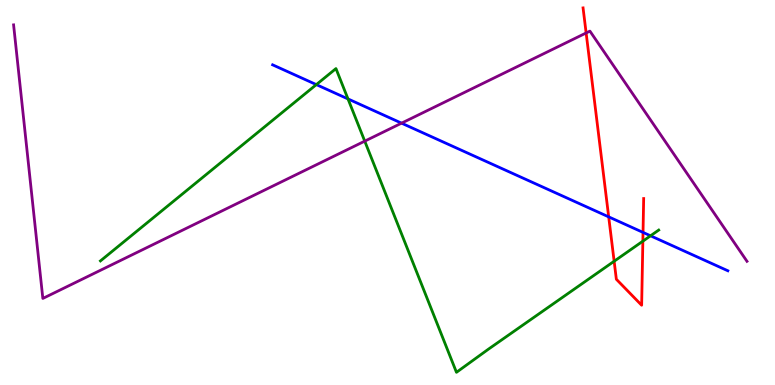[{'lines': ['blue', 'red'], 'intersections': [{'x': 7.85, 'y': 4.37}, {'x': 8.3, 'y': 3.96}]}, {'lines': ['green', 'red'], 'intersections': [{'x': 7.92, 'y': 3.21}, {'x': 8.3, 'y': 3.74}]}, {'lines': ['purple', 'red'], 'intersections': [{'x': 7.56, 'y': 9.14}]}, {'lines': ['blue', 'green'], 'intersections': [{'x': 4.08, 'y': 7.8}, {'x': 4.49, 'y': 7.43}, {'x': 8.39, 'y': 3.88}]}, {'lines': ['blue', 'purple'], 'intersections': [{'x': 5.18, 'y': 6.8}]}, {'lines': ['green', 'purple'], 'intersections': [{'x': 4.71, 'y': 6.33}]}]